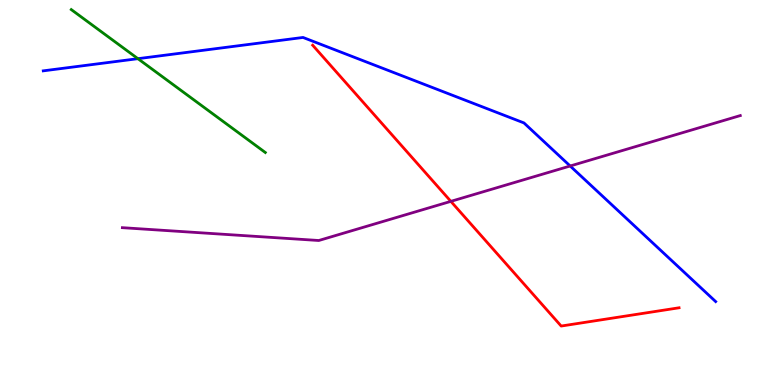[{'lines': ['blue', 'red'], 'intersections': []}, {'lines': ['green', 'red'], 'intersections': []}, {'lines': ['purple', 'red'], 'intersections': [{'x': 5.82, 'y': 4.77}]}, {'lines': ['blue', 'green'], 'intersections': [{'x': 1.78, 'y': 8.48}]}, {'lines': ['blue', 'purple'], 'intersections': [{'x': 7.36, 'y': 5.69}]}, {'lines': ['green', 'purple'], 'intersections': []}]